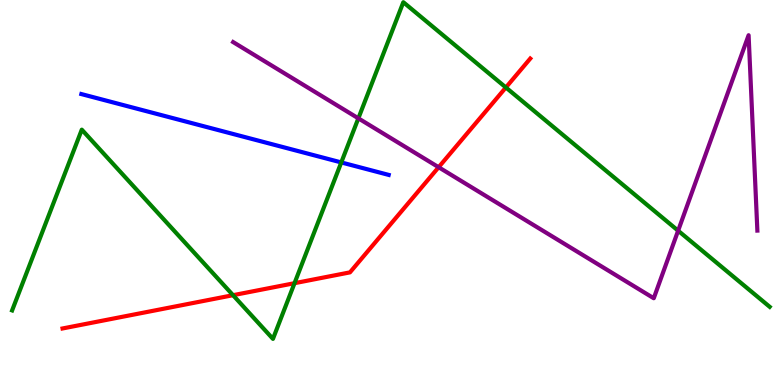[{'lines': ['blue', 'red'], 'intersections': []}, {'lines': ['green', 'red'], 'intersections': [{'x': 3.01, 'y': 2.33}, {'x': 3.8, 'y': 2.64}, {'x': 6.53, 'y': 7.73}]}, {'lines': ['purple', 'red'], 'intersections': [{'x': 5.66, 'y': 5.66}]}, {'lines': ['blue', 'green'], 'intersections': [{'x': 4.4, 'y': 5.78}]}, {'lines': ['blue', 'purple'], 'intersections': []}, {'lines': ['green', 'purple'], 'intersections': [{'x': 4.62, 'y': 6.93}, {'x': 8.75, 'y': 4.01}]}]